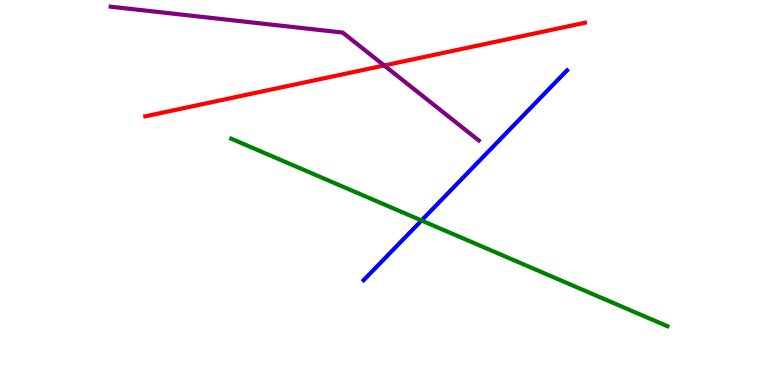[{'lines': ['blue', 'red'], 'intersections': []}, {'lines': ['green', 'red'], 'intersections': []}, {'lines': ['purple', 'red'], 'intersections': [{'x': 4.96, 'y': 8.3}]}, {'lines': ['blue', 'green'], 'intersections': [{'x': 5.44, 'y': 4.27}]}, {'lines': ['blue', 'purple'], 'intersections': []}, {'lines': ['green', 'purple'], 'intersections': []}]